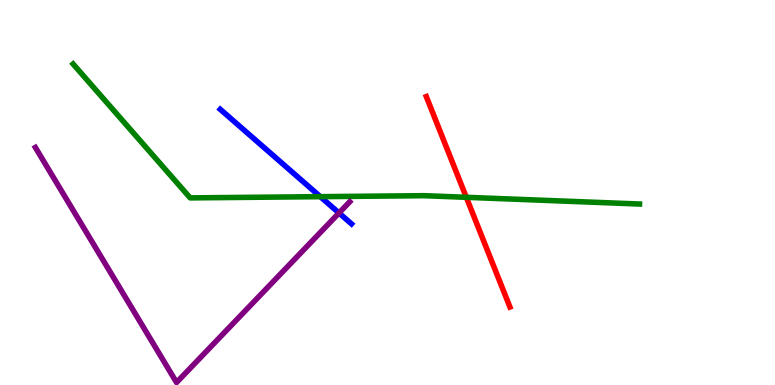[{'lines': ['blue', 'red'], 'intersections': []}, {'lines': ['green', 'red'], 'intersections': [{'x': 6.02, 'y': 4.87}]}, {'lines': ['purple', 'red'], 'intersections': []}, {'lines': ['blue', 'green'], 'intersections': [{'x': 4.13, 'y': 4.89}]}, {'lines': ['blue', 'purple'], 'intersections': [{'x': 4.37, 'y': 4.47}]}, {'lines': ['green', 'purple'], 'intersections': []}]